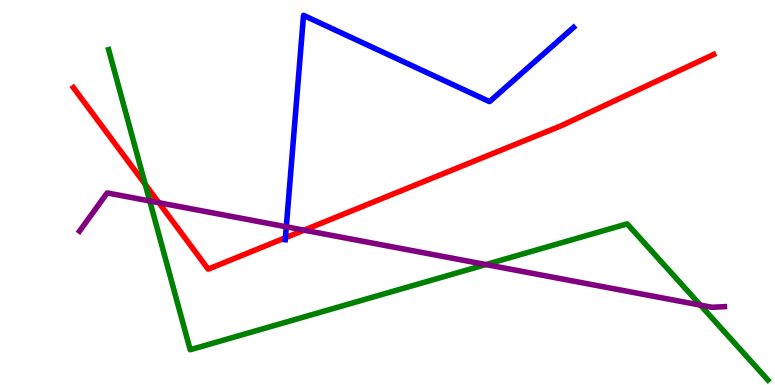[{'lines': ['blue', 'red'], 'intersections': [{'x': 3.68, 'y': 3.82}]}, {'lines': ['green', 'red'], 'intersections': [{'x': 1.87, 'y': 5.21}]}, {'lines': ['purple', 'red'], 'intersections': [{'x': 2.05, 'y': 4.73}, {'x': 3.92, 'y': 4.02}]}, {'lines': ['blue', 'green'], 'intersections': []}, {'lines': ['blue', 'purple'], 'intersections': [{'x': 3.69, 'y': 4.11}]}, {'lines': ['green', 'purple'], 'intersections': [{'x': 1.93, 'y': 4.78}, {'x': 6.27, 'y': 3.13}, {'x': 9.04, 'y': 2.07}]}]